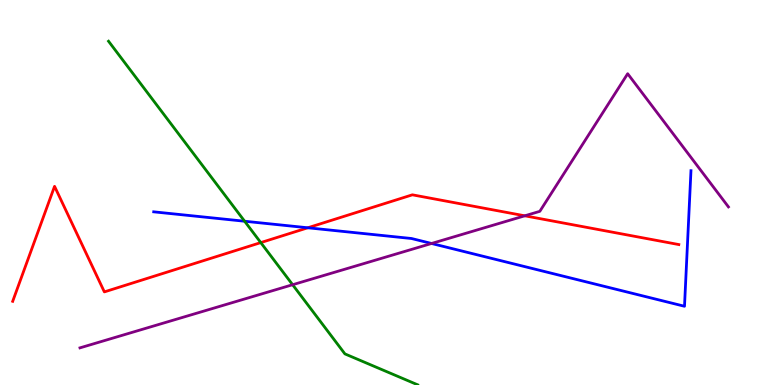[{'lines': ['blue', 'red'], 'intersections': [{'x': 3.97, 'y': 4.08}]}, {'lines': ['green', 'red'], 'intersections': [{'x': 3.36, 'y': 3.7}]}, {'lines': ['purple', 'red'], 'intersections': [{'x': 6.77, 'y': 4.39}]}, {'lines': ['blue', 'green'], 'intersections': [{'x': 3.16, 'y': 4.25}]}, {'lines': ['blue', 'purple'], 'intersections': [{'x': 5.57, 'y': 3.68}]}, {'lines': ['green', 'purple'], 'intersections': [{'x': 3.78, 'y': 2.6}]}]